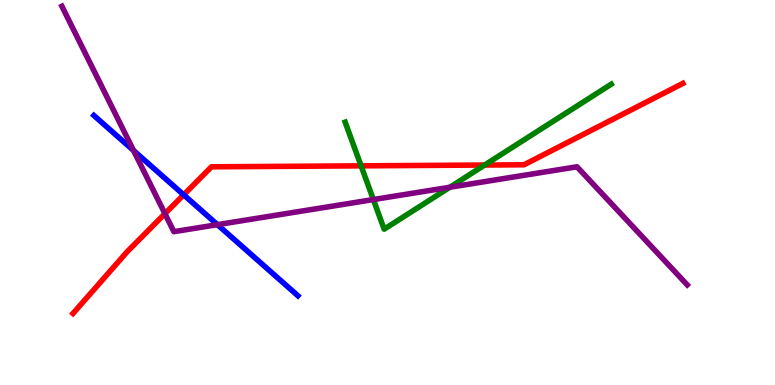[{'lines': ['blue', 'red'], 'intersections': [{'x': 2.37, 'y': 4.94}]}, {'lines': ['green', 'red'], 'intersections': [{'x': 4.66, 'y': 5.69}, {'x': 6.25, 'y': 5.71}]}, {'lines': ['purple', 'red'], 'intersections': [{'x': 2.13, 'y': 4.45}]}, {'lines': ['blue', 'green'], 'intersections': []}, {'lines': ['blue', 'purple'], 'intersections': [{'x': 1.72, 'y': 6.09}, {'x': 2.81, 'y': 4.16}]}, {'lines': ['green', 'purple'], 'intersections': [{'x': 4.82, 'y': 4.82}, {'x': 5.8, 'y': 5.14}]}]